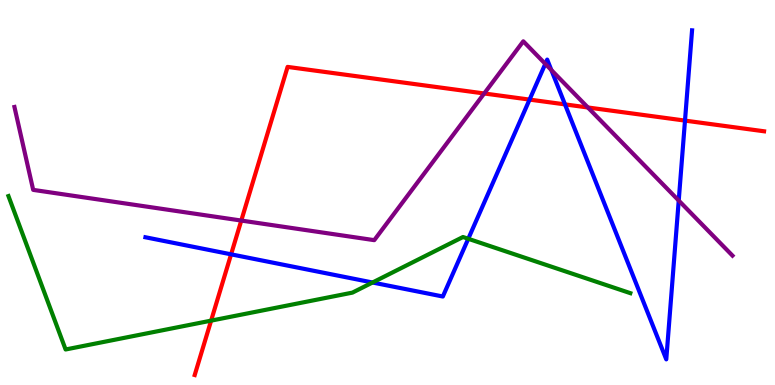[{'lines': ['blue', 'red'], 'intersections': [{'x': 2.98, 'y': 3.39}, {'x': 6.83, 'y': 7.41}, {'x': 7.29, 'y': 7.29}, {'x': 8.84, 'y': 6.87}]}, {'lines': ['green', 'red'], 'intersections': [{'x': 2.72, 'y': 1.67}]}, {'lines': ['purple', 'red'], 'intersections': [{'x': 3.11, 'y': 4.27}, {'x': 6.25, 'y': 7.57}, {'x': 7.59, 'y': 7.21}]}, {'lines': ['blue', 'green'], 'intersections': [{'x': 4.81, 'y': 2.66}, {'x': 6.04, 'y': 3.8}]}, {'lines': ['blue', 'purple'], 'intersections': [{'x': 7.04, 'y': 8.34}, {'x': 7.11, 'y': 8.18}, {'x': 8.76, 'y': 4.79}]}, {'lines': ['green', 'purple'], 'intersections': []}]